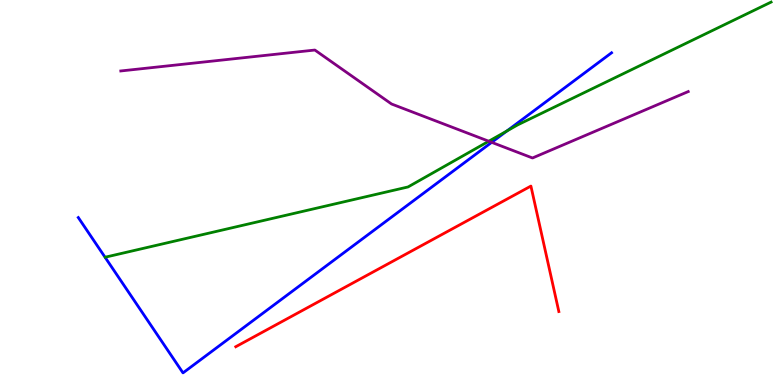[{'lines': ['blue', 'red'], 'intersections': []}, {'lines': ['green', 'red'], 'intersections': []}, {'lines': ['purple', 'red'], 'intersections': []}, {'lines': ['blue', 'green'], 'intersections': [{'x': 6.54, 'y': 6.6}]}, {'lines': ['blue', 'purple'], 'intersections': [{'x': 6.34, 'y': 6.3}]}, {'lines': ['green', 'purple'], 'intersections': [{'x': 6.31, 'y': 6.33}]}]